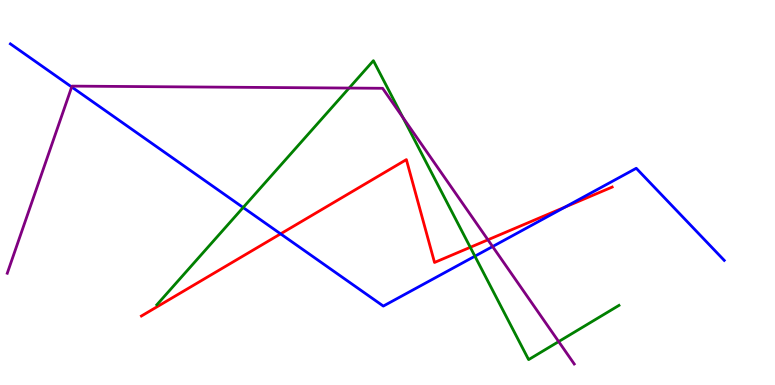[{'lines': ['blue', 'red'], 'intersections': [{'x': 3.62, 'y': 3.93}, {'x': 7.29, 'y': 4.62}]}, {'lines': ['green', 'red'], 'intersections': [{'x': 6.07, 'y': 3.58}]}, {'lines': ['purple', 'red'], 'intersections': [{'x': 6.3, 'y': 3.77}]}, {'lines': ['blue', 'green'], 'intersections': [{'x': 3.14, 'y': 4.61}, {'x': 6.13, 'y': 3.35}]}, {'lines': ['blue', 'purple'], 'intersections': [{'x': 0.925, 'y': 7.74}, {'x': 6.36, 'y': 3.6}]}, {'lines': ['green', 'purple'], 'intersections': [{'x': 4.5, 'y': 7.71}, {'x': 5.2, 'y': 6.95}, {'x': 7.21, 'y': 1.13}]}]